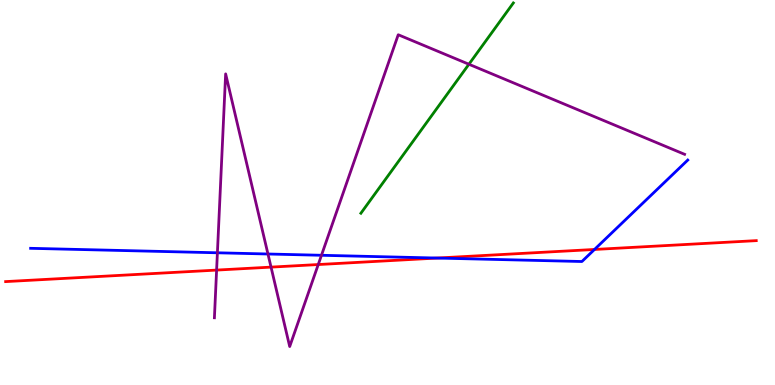[{'lines': ['blue', 'red'], 'intersections': [{'x': 5.64, 'y': 3.3}, {'x': 7.67, 'y': 3.52}]}, {'lines': ['green', 'red'], 'intersections': []}, {'lines': ['purple', 'red'], 'intersections': [{'x': 2.79, 'y': 2.98}, {'x': 3.5, 'y': 3.06}, {'x': 4.11, 'y': 3.13}]}, {'lines': ['blue', 'green'], 'intersections': []}, {'lines': ['blue', 'purple'], 'intersections': [{'x': 2.81, 'y': 3.43}, {'x': 3.46, 'y': 3.4}, {'x': 4.15, 'y': 3.37}]}, {'lines': ['green', 'purple'], 'intersections': [{'x': 6.05, 'y': 8.33}]}]